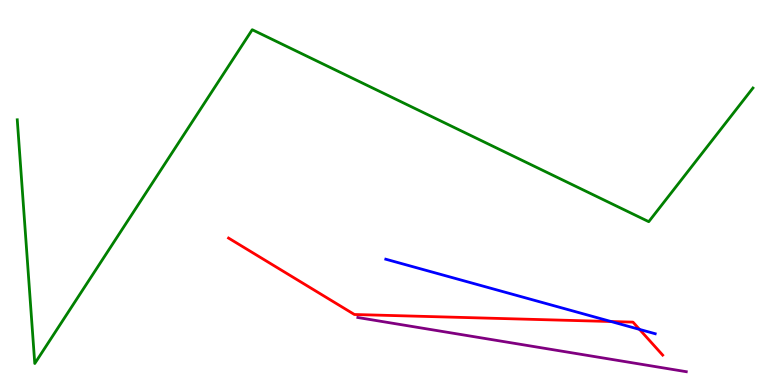[{'lines': ['blue', 'red'], 'intersections': [{'x': 7.88, 'y': 1.65}, {'x': 8.25, 'y': 1.44}]}, {'lines': ['green', 'red'], 'intersections': []}, {'lines': ['purple', 'red'], 'intersections': []}, {'lines': ['blue', 'green'], 'intersections': []}, {'lines': ['blue', 'purple'], 'intersections': []}, {'lines': ['green', 'purple'], 'intersections': []}]